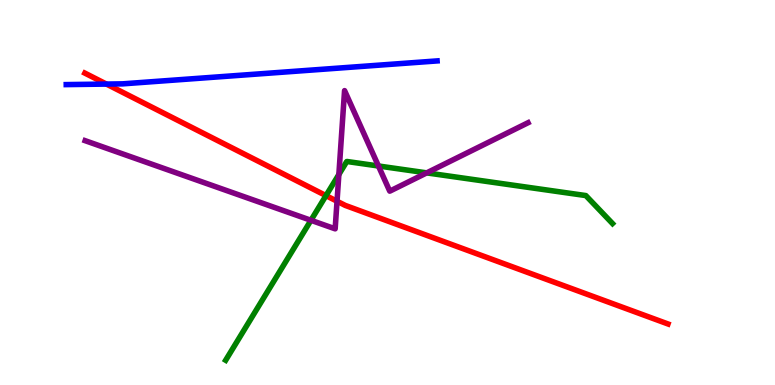[{'lines': ['blue', 'red'], 'intersections': [{'x': 1.37, 'y': 7.82}]}, {'lines': ['green', 'red'], 'intersections': [{'x': 4.21, 'y': 4.92}]}, {'lines': ['purple', 'red'], 'intersections': [{'x': 4.35, 'y': 4.77}]}, {'lines': ['blue', 'green'], 'intersections': []}, {'lines': ['blue', 'purple'], 'intersections': []}, {'lines': ['green', 'purple'], 'intersections': [{'x': 4.01, 'y': 4.28}, {'x': 4.37, 'y': 5.47}, {'x': 4.88, 'y': 5.69}, {'x': 5.51, 'y': 5.51}]}]